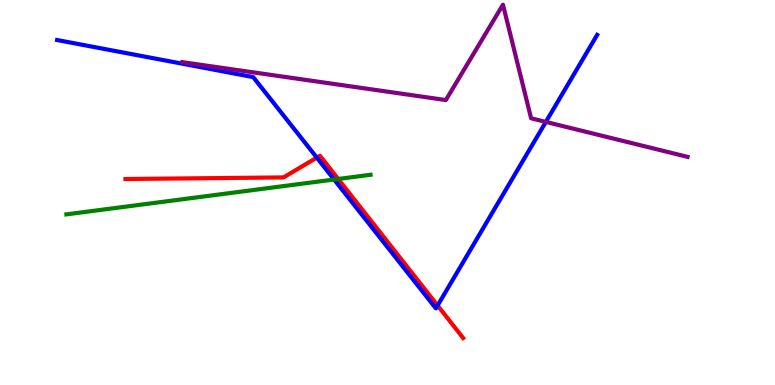[{'lines': ['blue', 'red'], 'intersections': [{'x': 4.09, 'y': 5.91}, {'x': 5.65, 'y': 2.06}]}, {'lines': ['green', 'red'], 'intersections': [{'x': 4.36, 'y': 5.35}]}, {'lines': ['purple', 'red'], 'intersections': []}, {'lines': ['blue', 'green'], 'intersections': [{'x': 4.31, 'y': 5.34}]}, {'lines': ['blue', 'purple'], 'intersections': [{'x': 7.04, 'y': 6.83}]}, {'lines': ['green', 'purple'], 'intersections': []}]